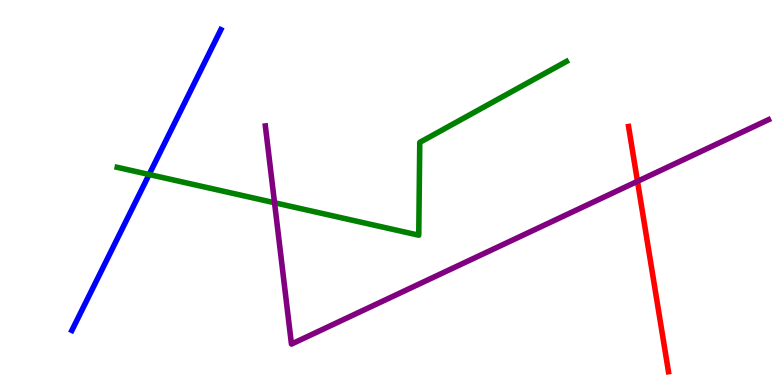[{'lines': ['blue', 'red'], 'intersections': []}, {'lines': ['green', 'red'], 'intersections': []}, {'lines': ['purple', 'red'], 'intersections': [{'x': 8.23, 'y': 5.29}]}, {'lines': ['blue', 'green'], 'intersections': [{'x': 1.92, 'y': 5.47}]}, {'lines': ['blue', 'purple'], 'intersections': []}, {'lines': ['green', 'purple'], 'intersections': [{'x': 3.54, 'y': 4.73}]}]